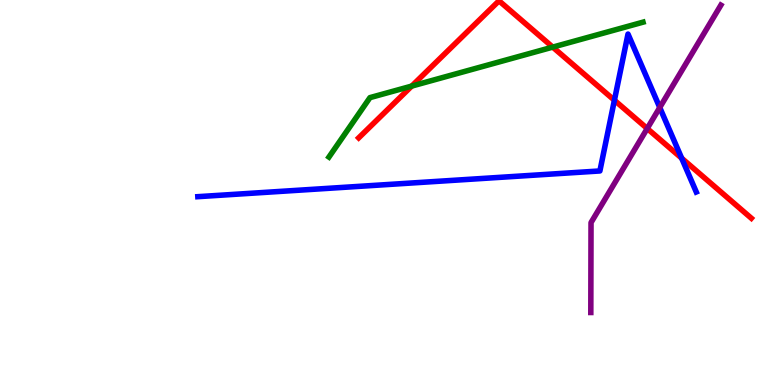[{'lines': ['blue', 'red'], 'intersections': [{'x': 7.93, 'y': 7.4}, {'x': 8.8, 'y': 5.89}]}, {'lines': ['green', 'red'], 'intersections': [{'x': 5.31, 'y': 7.76}, {'x': 7.13, 'y': 8.78}]}, {'lines': ['purple', 'red'], 'intersections': [{'x': 8.35, 'y': 6.66}]}, {'lines': ['blue', 'green'], 'intersections': []}, {'lines': ['blue', 'purple'], 'intersections': [{'x': 8.51, 'y': 7.21}]}, {'lines': ['green', 'purple'], 'intersections': []}]